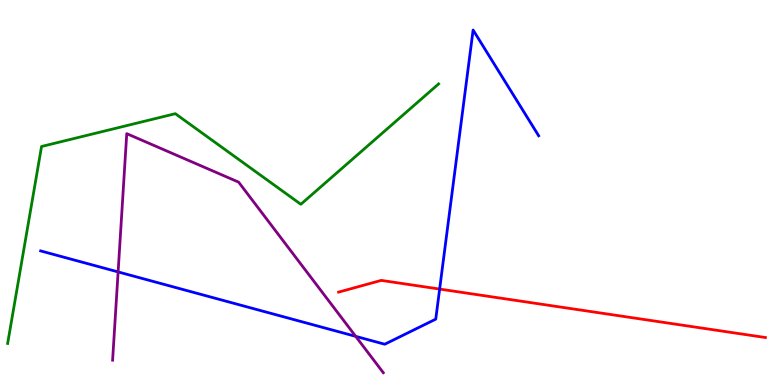[{'lines': ['blue', 'red'], 'intersections': [{'x': 5.67, 'y': 2.49}]}, {'lines': ['green', 'red'], 'intersections': []}, {'lines': ['purple', 'red'], 'intersections': []}, {'lines': ['blue', 'green'], 'intersections': []}, {'lines': ['blue', 'purple'], 'intersections': [{'x': 1.52, 'y': 2.94}, {'x': 4.59, 'y': 1.26}]}, {'lines': ['green', 'purple'], 'intersections': []}]